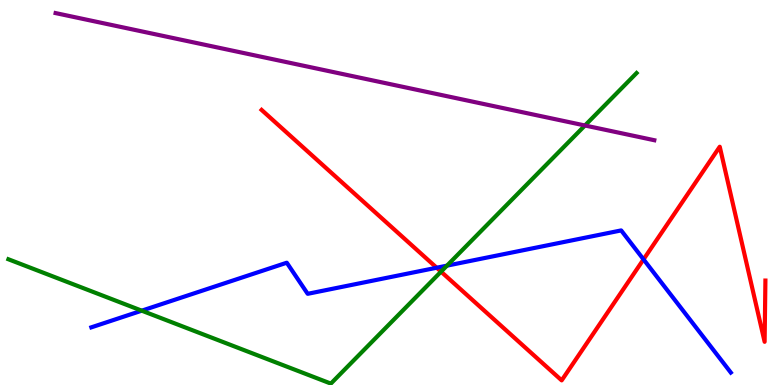[{'lines': ['blue', 'red'], 'intersections': [{'x': 5.63, 'y': 3.05}, {'x': 8.3, 'y': 3.26}]}, {'lines': ['green', 'red'], 'intersections': [{'x': 5.69, 'y': 2.94}]}, {'lines': ['purple', 'red'], 'intersections': []}, {'lines': ['blue', 'green'], 'intersections': [{'x': 1.83, 'y': 1.93}, {'x': 5.77, 'y': 3.1}]}, {'lines': ['blue', 'purple'], 'intersections': []}, {'lines': ['green', 'purple'], 'intersections': [{'x': 7.55, 'y': 6.74}]}]